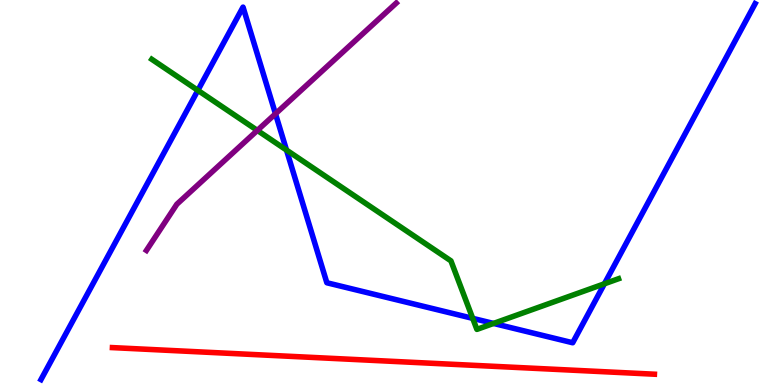[{'lines': ['blue', 'red'], 'intersections': []}, {'lines': ['green', 'red'], 'intersections': []}, {'lines': ['purple', 'red'], 'intersections': []}, {'lines': ['blue', 'green'], 'intersections': [{'x': 2.55, 'y': 7.65}, {'x': 3.7, 'y': 6.1}, {'x': 6.1, 'y': 1.73}, {'x': 6.37, 'y': 1.6}, {'x': 7.8, 'y': 2.63}]}, {'lines': ['blue', 'purple'], 'intersections': [{'x': 3.55, 'y': 7.04}]}, {'lines': ['green', 'purple'], 'intersections': [{'x': 3.32, 'y': 6.61}]}]